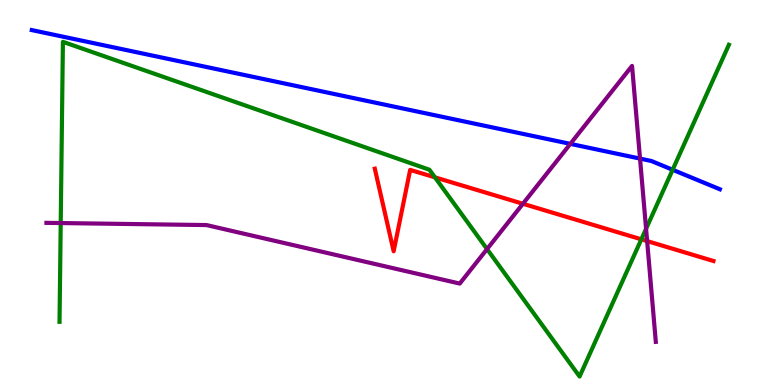[{'lines': ['blue', 'red'], 'intersections': []}, {'lines': ['green', 'red'], 'intersections': [{'x': 5.61, 'y': 5.39}, {'x': 8.28, 'y': 3.78}]}, {'lines': ['purple', 'red'], 'intersections': [{'x': 6.75, 'y': 4.71}, {'x': 8.35, 'y': 3.74}]}, {'lines': ['blue', 'green'], 'intersections': [{'x': 8.68, 'y': 5.59}]}, {'lines': ['blue', 'purple'], 'intersections': [{'x': 7.36, 'y': 6.26}, {'x': 8.26, 'y': 5.88}]}, {'lines': ['green', 'purple'], 'intersections': [{'x': 0.783, 'y': 4.21}, {'x': 6.28, 'y': 3.53}, {'x': 8.34, 'y': 4.06}]}]